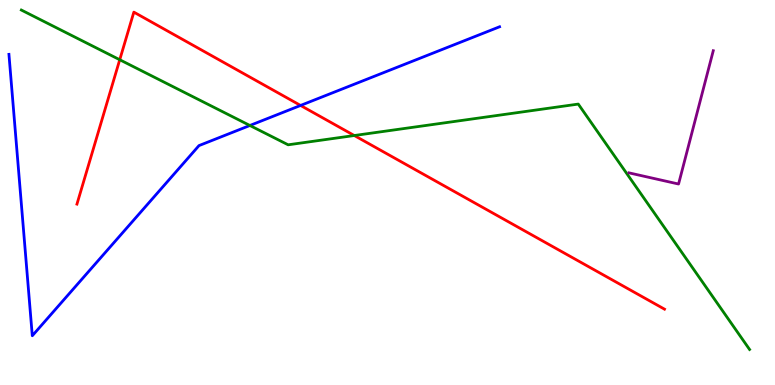[{'lines': ['blue', 'red'], 'intersections': [{'x': 3.88, 'y': 7.26}]}, {'lines': ['green', 'red'], 'intersections': [{'x': 1.55, 'y': 8.45}, {'x': 4.57, 'y': 6.48}]}, {'lines': ['purple', 'red'], 'intersections': []}, {'lines': ['blue', 'green'], 'intersections': [{'x': 3.22, 'y': 6.74}]}, {'lines': ['blue', 'purple'], 'intersections': []}, {'lines': ['green', 'purple'], 'intersections': []}]